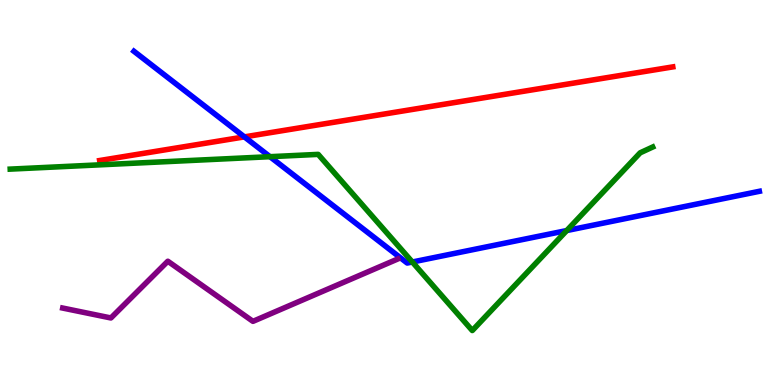[{'lines': ['blue', 'red'], 'intersections': [{'x': 3.15, 'y': 6.44}]}, {'lines': ['green', 'red'], 'intersections': []}, {'lines': ['purple', 'red'], 'intersections': []}, {'lines': ['blue', 'green'], 'intersections': [{'x': 3.48, 'y': 5.93}, {'x': 5.32, 'y': 3.19}, {'x': 7.31, 'y': 4.01}]}, {'lines': ['blue', 'purple'], 'intersections': []}, {'lines': ['green', 'purple'], 'intersections': []}]